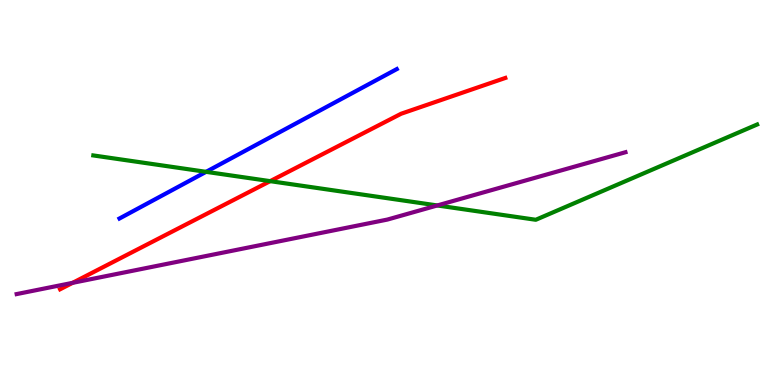[{'lines': ['blue', 'red'], 'intersections': []}, {'lines': ['green', 'red'], 'intersections': [{'x': 3.49, 'y': 5.29}]}, {'lines': ['purple', 'red'], 'intersections': [{'x': 0.937, 'y': 2.65}]}, {'lines': ['blue', 'green'], 'intersections': [{'x': 2.66, 'y': 5.54}]}, {'lines': ['blue', 'purple'], 'intersections': []}, {'lines': ['green', 'purple'], 'intersections': [{'x': 5.64, 'y': 4.66}]}]